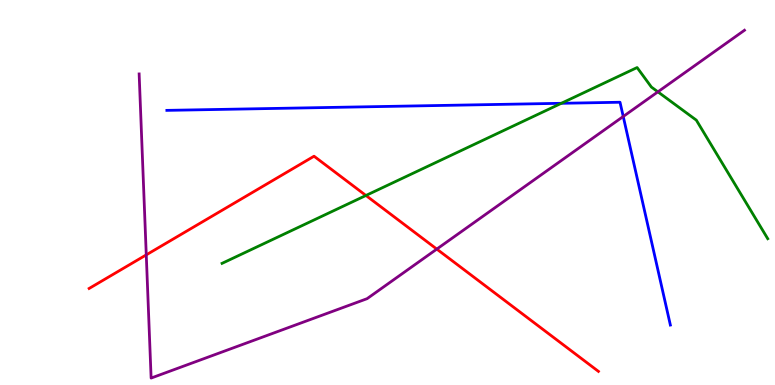[{'lines': ['blue', 'red'], 'intersections': []}, {'lines': ['green', 'red'], 'intersections': [{'x': 4.72, 'y': 4.92}]}, {'lines': ['purple', 'red'], 'intersections': [{'x': 1.89, 'y': 3.38}, {'x': 5.64, 'y': 3.53}]}, {'lines': ['blue', 'green'], 'intersections': [{'x': 7.24, 'y': 7.32}]}, {'lines': ['blue', 'purple'], 'intersections': [{'x': 8.04, 'y': 6.97}]}, {'lines': ['green', 'purple'], 'intersections': [{'x': 8.49, 'y': 7.61}]}]